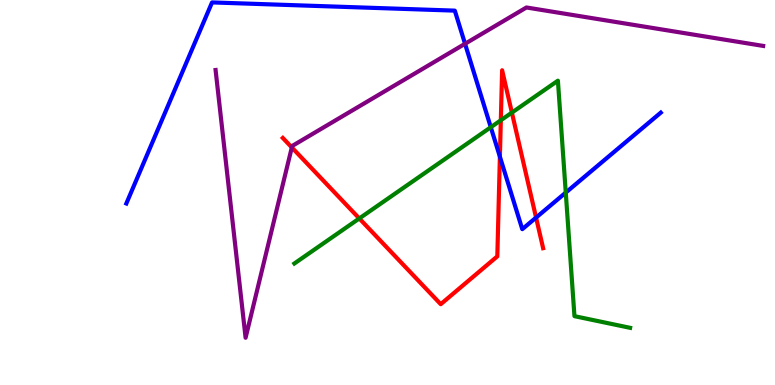[{'lines': ['blue', 'red'], 'intersections': [{'x': 6.45, 'y': 5.93}, {'x': 6.92, 'y': 4.35}]}, {'lines': ['green', 'red'], 'intersections': [{'x': 4.64, 'y': 4.33}, {'x': 6.46, 'y': 6.88}, {'x': 6.6, 'y': 7.08}]}, {'lines': ['purple', 'red'], 'intersections': [{'x': 3.77, 'y': 6.17}]}, {'lines': ['blue', 'green'], 'intersections': [{'x': 6.33, 'y': 6.7}, {'x': 7.3, 'y': 5.0}]}, {'lines': ['blue', 'purple'], 'intersections': [{'x': 6.0, 'y': 8.86}]}, {'lines': ['green', 'purple'], 'intersections': []}]